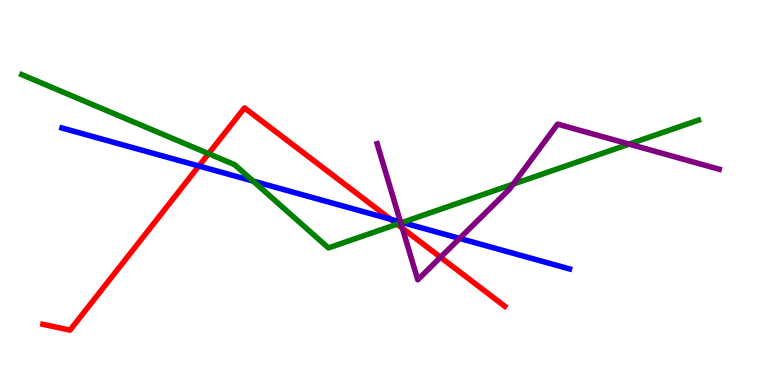[{'lines': ['blue', 'red'], 'intersections': [{'x': 2.57, 'y': 5.69}, {'x': 5.04, 'y': 4.31}]}, {'lines': ['green', 'red'], 'intersections': [{'x': 2.69, 'y': 6.01}, {'x': 5.12, 'y': 4.18}]}, {'lines': ['purple', 'red'], 'intersections': [{'x': 5.19, 'y': 4.07}, {'x': 5.68, 'y': 3.32}]}, {'lines': ['blue', 'green'], 'intersections': [{'x': 3.27, 'y': 5.3}, {'x': 5.19, 'y': 4.22}]}, {'lines': ['blue', 'purple'], 'intersections': [{'x': 5.17, 'y': 4.23}, {'x': 5.93, 'y': 3.81}]}, {'lines': ['green', 'purple'], 'intersections': [{'x': 5.17, 'y': 4.21}, {'x': 6.62, 'y': 5.22}, {'x': 8.12, 'y': 6.26}]}]